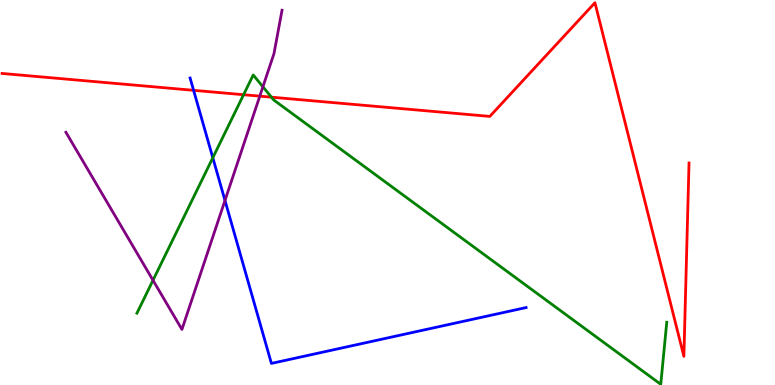[{'lines': ['blue', 'red'], 'intersections': [{'x': 2.5, 'y': 7.65}]}, {'lines': ['green', 'red'], 'intersections': [{'x': 3.14, 'y': 7.54}, {'x': 3.5, 'y': 7.48}]}, {'lines': ['purple', 'red'], 'intersections': [{'x': 3.35, 'y': 7.5}]}, {'lines': ['blue', 'green'], 'intersections': [{'x': 2.75, 'y': 5.9}]}, {'lines': ['blue', 'purple'], 'intersections': [{'x': 2.9, 'y': 4.79}]}, {'lines': ['green', 'purple'], 'intersections': [{'x': 1.97, 'y': 2.72}, {'x': 3.39, 'y': 7.75}]}]